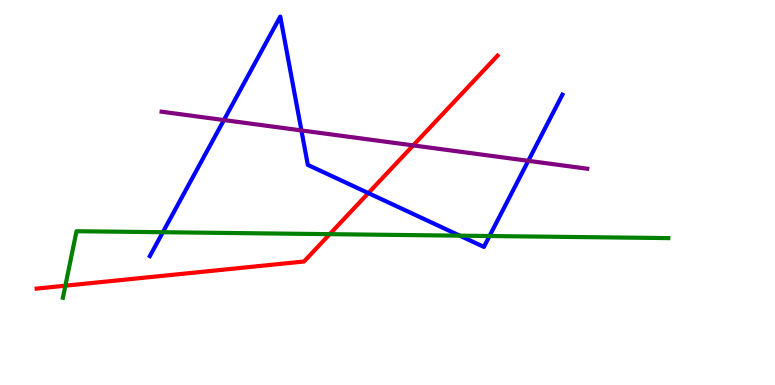[{'lines': ['blue', 'red'], 'intersections': [{'x': 4.75, 'y': 4.98}]}, {'lines': ['green', 'red'], 'intersections': [{'x': 0.843, 'y': 2.58}, {'x': 4.25, 'y': 3.92}]}, {'lines': ['purple', 'red'], 'intersections': [{'x': 5.33, 'y': 6.22}]}, {'lines': ['blue', 'green'], 'intersections': [{'x': 2.1, 'y': 3.97}, {'x': 5.93, 'y': 3.88}, {'x': 6.32, 'y': 3.87}]}, {'lines': ['blue', 'purple'], 'intersections': [{'x': 2.89, 'y': 6.88}, {'x': 3.89, 'y': 6.61}, {'x': 6.82, 'y': 5.82}]}, {'lines': ['green', 'purple'], 'intersections': []}]